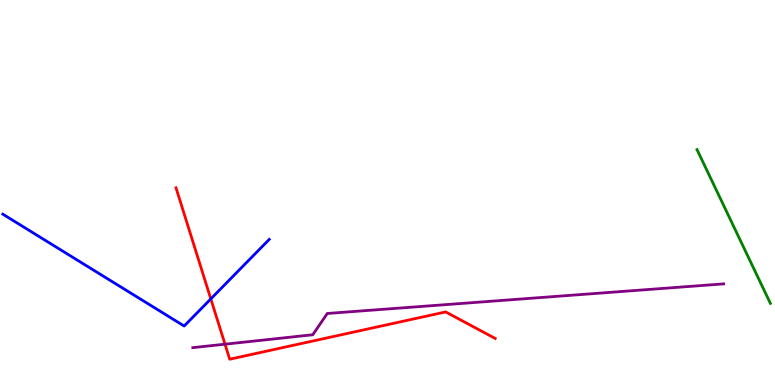[{'lines': ['blue', 'red'], 'intersections': [{'x': 2.72, 'y': 2.24}]}, {'lines': ['green', 'red'], 'intersections': []}, {'lines': ['purple', 'red'], 'intersections': [{'x': 2.9, 'y': 1.06}]}, {'lines': ['blue', 'green'], 'intersections': []}, {'lines': ['blue', 'purple'], 'intersections': []}, {'lines': ['green', 'purple'], 'intersections': []}]